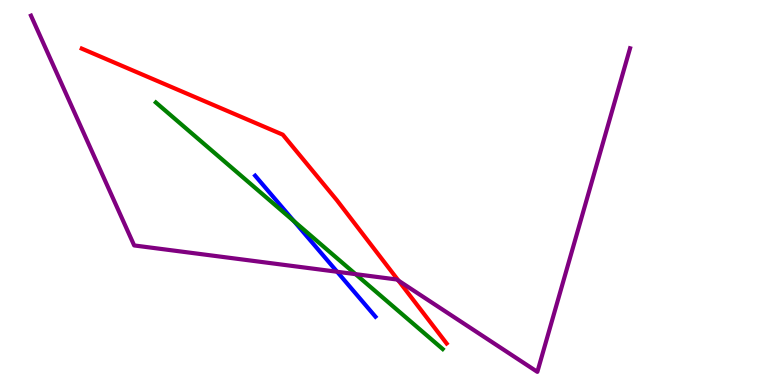[{'lines': ['blue', 'red'], 'intersections': []}, {'lines': ['green', 'red'], 'intersections': []}, {'lines': ['purple', 'red'], 'intersections': [{'x': 5.14, 'y': 2.71}]}, {'lines': ['blue', 'green'], 'intersections': [{'x': 3.79, 'y': 4.25}]}, {'lines': ['blue', 'purple'], 'intersections': [{'x': 4.35, 'y': 2.94}]}, {'lines': ['green', 'purple'], 'intersections': [{'x': 4.59, 'y': 2.88}]}]